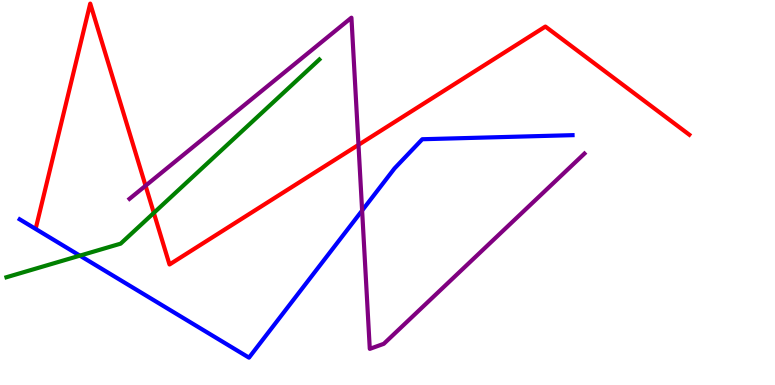[{'lines': ['blue', 'red'], 'intersections': []}, {'lines': ['green', 'red'], 'intersections': [{'x': 1.98, 'y': 4.47}]}, {'lines': ['purple', 'red'], 'intersections': [{'x': 1.88, 'y': 5.18}, {'x': 4.63, 'y': 6.24}]}, {'lines': ['blue', 'green'], 'intersections': [{'x': 1.03, 'y': 3.36}]}, {'lines': ['blue', 'purple'], 'intersections': [{'x': 4.67, 'y': 4.53}]}, {'lines': ['green', 'purple'], 'intersections': []}]